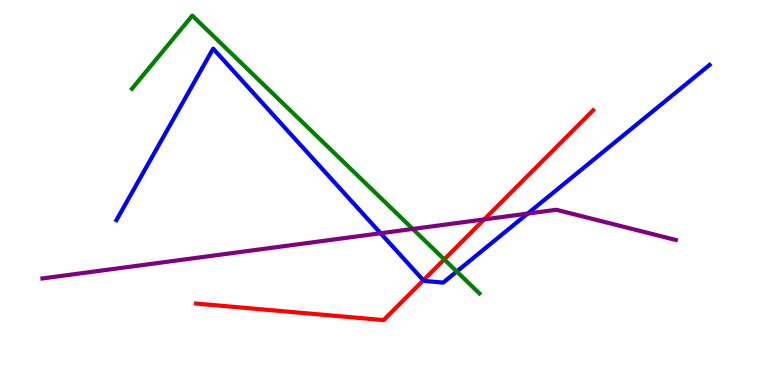[{'lines': ['blue', 'red'], 'intersections': [{'x': 5.46, 'y': 2.72}]}, {'lines': ['green', 'red'], 'intersections': [{'x': 5.73, 'y': 3.26}]}, {'lines': ['purple', 'red'], 'intersections': [{'x': 6.25, 'y': 4.3}]}, {'lines': ['blue', 'green'], 'intersections': [{'x': 5.89, 'y': 2.95}]}, {'lines': ['blue', 'purple'], 'intersections': [{'x': 4.91, 'y': 3.94}, {'x': 6.81, 'y': 4.45}]}, {'lines': ['green', 'purple'], 'intersections': [{'x': 5.33, 'y': 4.05}]}]